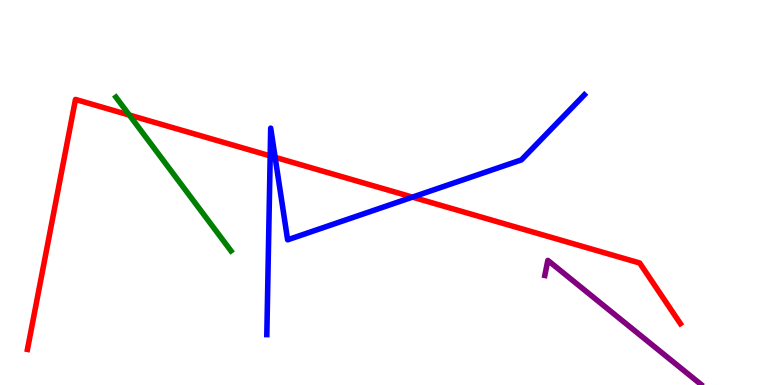[{'lines': ['blue', 'red'], 'intersections': [{'x': 3.49, 'y': 5.95}, {'x': 3.55, 'y': 5.91}, {'x': 5.32, 'y': 4.88}]}, {'lines': ['green', 'red'], 'intersections': [{'x': 1.67, 'y': 7.01}]}, {'lines': ['purple', 'red'], 'intersections': []}, {'lines': ['blue', 'green'], 'intersections': []}, {'lines': ['blue', 'purple'], 'intersections': []}, {'lines': ['green', 'purple'], 'intersections': []}]